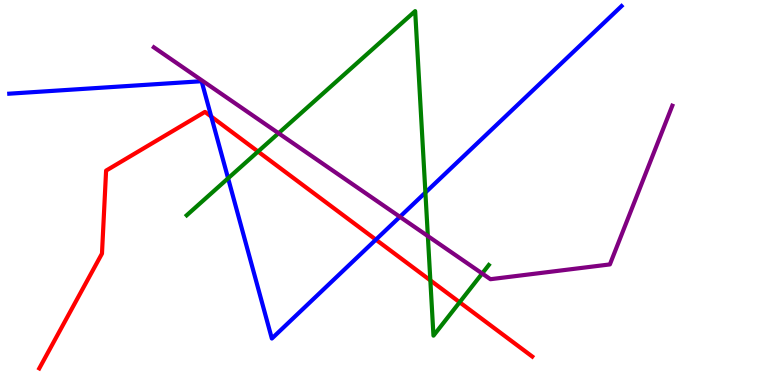[{'lines': ['blue', 'red'], 'intersections': [{'x': 2.73, 'y': 6.97}, {'x': 4.85, 'y': 3.78}]}, {'lines': ['green', 'red'], 'intersections': [{'x': 3.33, 'y': 6.06}, {'x': 5.55, 'y': 2.72}, {'x': 5.93, 'y': 2.15}]}, {'lines': ['purple', 'red'], 'intersections': []}, {'lines': ['blue', 'green'], 'intersections': [{'x': 2.94, 'y': 5.37}, {'x': 5.49, 'y': 5.0}]}, {'lines': ['blue', 'purple'], 'intersections': [{'x': 5.16, 'y': 4.37}]}, {'lines': ['green', 'purple'], 'intersections': [{'x': 3.59, 'y': 6.54}, {'x': 5.52, 'y': 3.87}, {'x': 6.22, 'y': 2.9}]}]